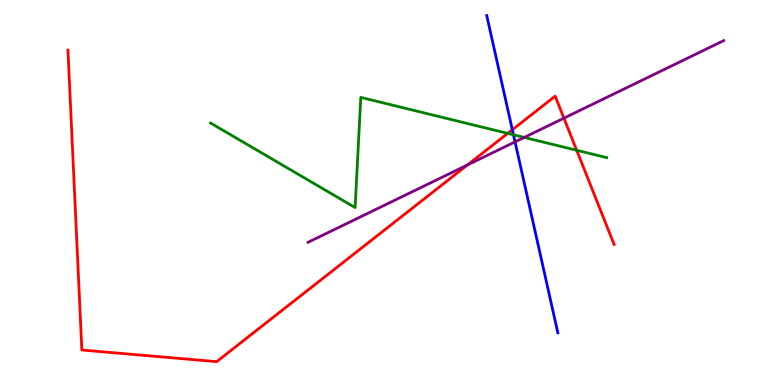[{'lines': ['blue', 'red'], 'intersections': [{'x': 6.61, 'y': 6.63}]}, {'lines': ['green', 'red'], 'intersections': [{'x': 6.55, 'y': 6.54}, {'x': 7.44, 'y': 6.1}]}, {'lines': ['purple', 'red'], 'intersections': [{'x': 6.03, 'y': 5.72}, {'x': 7.28, 'y': 6.93}]}, {'lines': ['blue', 'green'], 'intersections': [{'x': 6.63, 'y': 6.5}]}, {'lines': ['blue', 'purple'], 'intersections': [{'x': 6.65, 'y': 6.32}]}, {'lines': ['green', 'purple'], 'intersections': [{'x': 6.76, 'y': 6.43}]}]